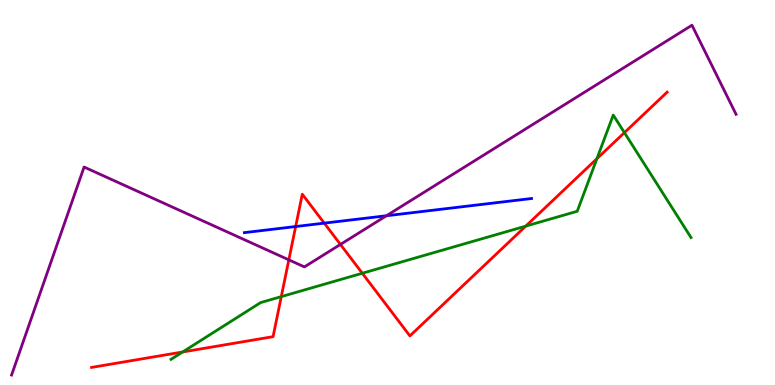[{'lines': ['blue', 'red'], 'intersections': [{'x': 3.81, 'y': 4.12}, {'x': 4.18, 'y': 4.2}]}, {'lines': ['green', 'red'], 'intersections': [{'x': 2.36, 'y': 0.858}, {'x': 3.63, 'y': 2.3}, {'x': 4.68, 'y': 2.9}, {'x': 6.78, 'y': 4.13}, {'x': 7.7, 'y': 5.88}, {'x': 8.06, 'y': 6.55}]}, {'lines': ['purple', 'red'], 'intersections': [{'x': 3.73, 'y': 3.25}, {'x': 4.39, 'y': 3.65}]}, {'lines': ['blue', 'green'], 'intersections': []}, {'lines': ['blue', 'purple'], 'intersections': [{'x': 4.99, 'y': 4.4}]}, {'lines': ['green', 'purple'], 'intersections': []}]